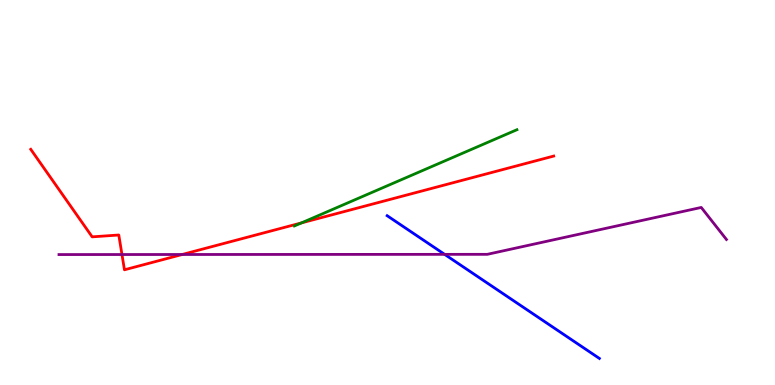[{'lines': ['blue', 'red'], 'intersections': []}, {'lines': ['green', 'red'], 'intersections': [{'x': 3.89, 'y': 4.21}]}, {'lines': ['purple', 'red'], 'intersections': [{'x': 1.57, 'y': 3.39}, {'x': 2.35, 'y': 3.39}]}, {'lines': ['blue', 'green'], 'intersections': []}, {'lines': ['blue', 'purple'], 'intersections': [{'x': 5.74, 'y': 3.39}]}, {'lines': ['green', 'purple'], 'intersections': []}]